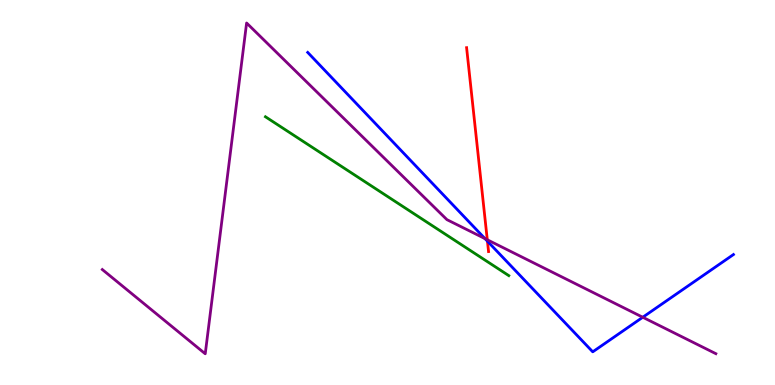[{'lines': ['blue', 'red'], 'intersections': [{'x': 6.29, 'y': 3.73}]}, {'lines': ['green', 'red'], 'intersections': []}, {'lines': ['purple', 'red'], 'intersections': [{'x': 6.29, 'y': 3.77}]}, {'lines': ['blue', 'green'], 'intersections': []}, {'lines': ['blue', 'purple'], 'intersections': [{'x': 6.26, 'y': 3.8}, {'x': 8.29, 'y': 1.76}]}, {'lines': ['green', 'purple'], 'intersections': []}]